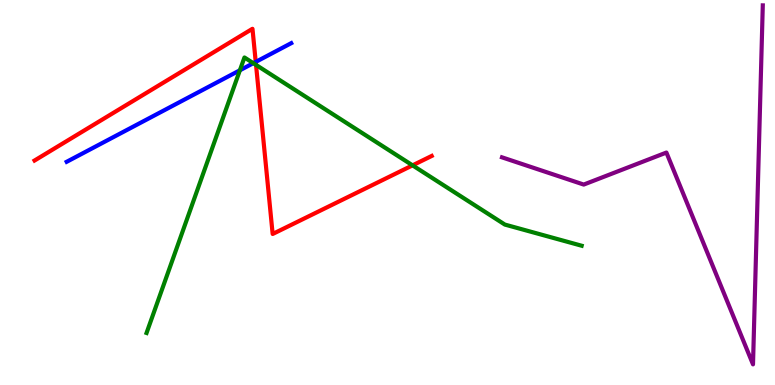[{'lines': ['blue', 'red'], 'intersections': [{'x': 3.3, 'y': 8.39}]}, {'lines': ['green', 'red'], 'intersections': [{'x': 3.3, 'y': 8.31}, {'x': 5.32, 'y': 5.71}]}, {'lines': ['purple', 'red'], 'intersections': []}, {'lines': ['blue', 'green'], 'intersections': [{'x': 3.1, 'y': 8.17}, {'x': 3.27, 'y': 8.36}]}, {'lines': ['blue', 'purple'], 'intersections': []}, {'lines': ['green', 'purple'], 'intersections': []}]